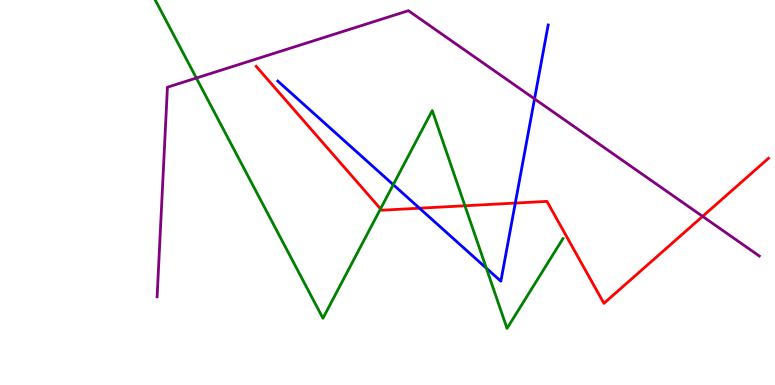[{'lines': ['blue', 'red'], 'intersections': [{'x': 5.41, 'y': 4.59}, {'x': 6.65, 'y': 4.73}]}, {'lines': ['green', 'red'], 'intersections': [{'x': 4.91, 'y': 4.58}, {'x': 6.0, 'y': 4.66}]}, {'lines': ['purple', 'red'], 'intersections': [{'x': 9.07, 'y': 4.38}]}, {'lines': ['blue', 'green'], 'intersections': [{'x': 5.07, 'y': 5.2}, {'x': 6.28, 'y': 3.03}]}, {'lines': ['blue', 'purple'], 'intersections': [{'x': 6.9, 'y': 7.43}]}, {'lines': ['green', 'purple'], 'intersections': [{'x': 2.53, 'y': 7.97}]}]